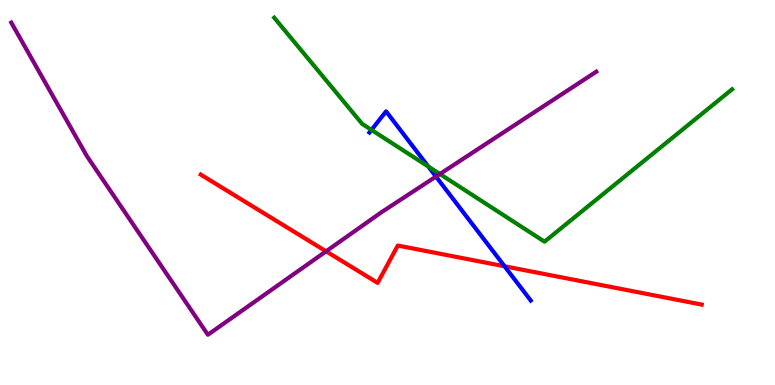[{'lines': ['blue', 'red'], 'intersections': [{'x': 6.51, 'y': 3.08}]}, {'lines': ['green', 'red'], 'intersections': []}, {'lines': ['purple', 'red'], 'intersections': [{'x': 4.21, 'y': 3.47}]}, {'lines': ['blue', 'green'], 'intersections': [{'x': 4.79, 'y': 6.63}, {'x': 5.53, 'y': 5.67}]}, {'lines': ['blue', 'purple'], 'intersections': [{'x': 5.63, 'y': 5.41}]}, {'lines': ['green', 'purple'], 'intersections': [{'x': 5.68, 'y': 5.48}]}]